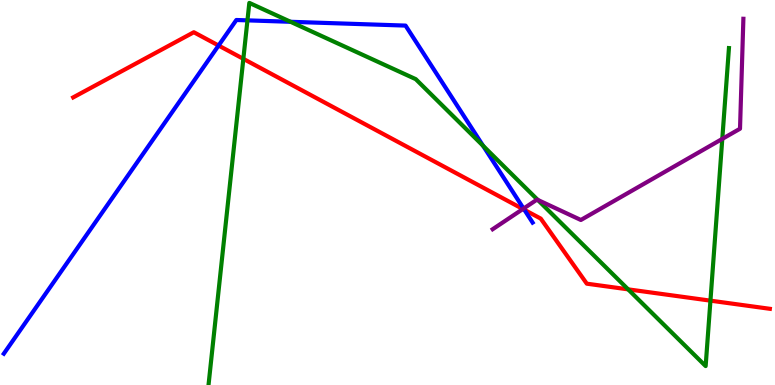[{'lines': ['blue', 'red'], 'intersections': [{'x': 2.82, 'y': 8.82}, {'x': 6.77, 'y': 4.55}]}, {'lines': ['green', 'red'], 'intersections': [{'x': 3.14, 'y': 8.47}, {'x': 8.1, 'y': 2.48}, {'x': 9.17, 'y': 2.19}]}, {'lines': ['purple', 'red'], 'intersections': [{'x': 6.75, 'y': 4.57}]}, {'lines': ['blue', 'green'], 'intersections': [{'x': 3.19, 'y': 9.47}, {'x': 3.75, 'y': 9.43}, {'x': 6.23, 'y': 6.21}]}, {'lines': ['blue', 'purple'], 'intersections': [{'x': 6.76, 'y': 4.58}]}, {'lines': ['green', 'purple'], 'intersections': [{'x': 6.94, 'y': 4.81}, {'x': 9.32, 'y': 6.39}]}]